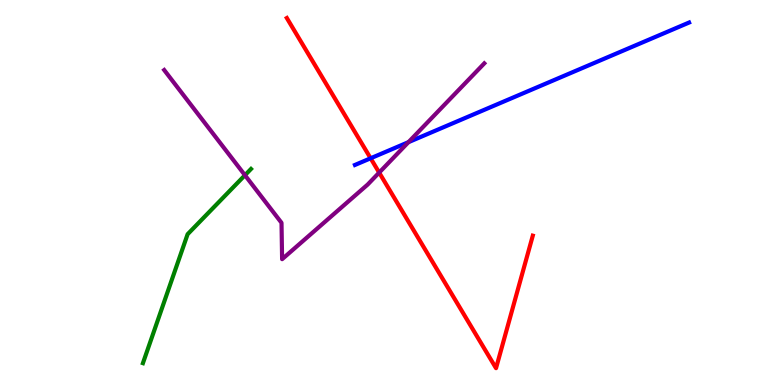[{'lines': ['blue', 'red'], 'intersections': [{'x': 4.78, 'y': 5.89}]}, {'lines': ['green', 'red'], 'intersections': []}, {'lines': ['purple', 'red'], 'intersections': [{'x': 4.89, 'y': 5.52}]}, {'lines': ['blue', 'green'], 'intersections': []}, {'lines': ['blue', 'purple'], 'intersections': [{'x': 5.27, 'y': 6.31}]}, {'lines': ['green', 'purple'], 'intersections': [{'x': 3.16, 'y': 5.45}]}]